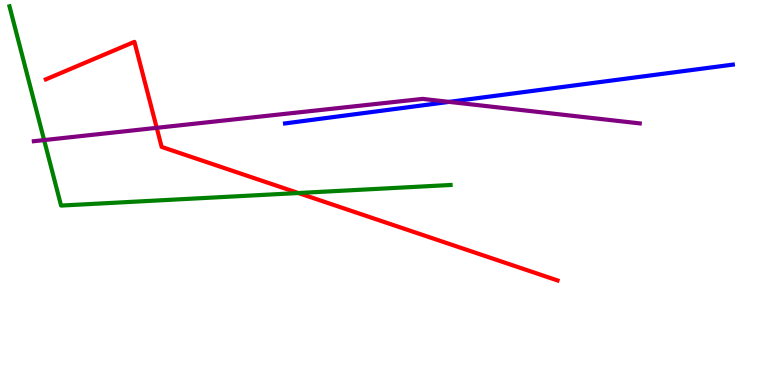[{'lines': ['blue', 'red'], 'intersections': []}, {'lines': ['green', 'red'], 'intersections': [{'x': 3.85, 'y': 4.99}]}, {'lines': ['purple', 'red'], 'intersections': [{'x': 2.02, 'y': 6.68}]}, {'lines': ['blue', 'green'], 'intersections': []}, {'lines': ['blue', 'purple'], 'intersections': [{'x': 5.79, 'y': 7.35}]}, {'lines': ['green', 'purple'], 'intersections': [{'x': 0.569, 'y': 6.36}]}]